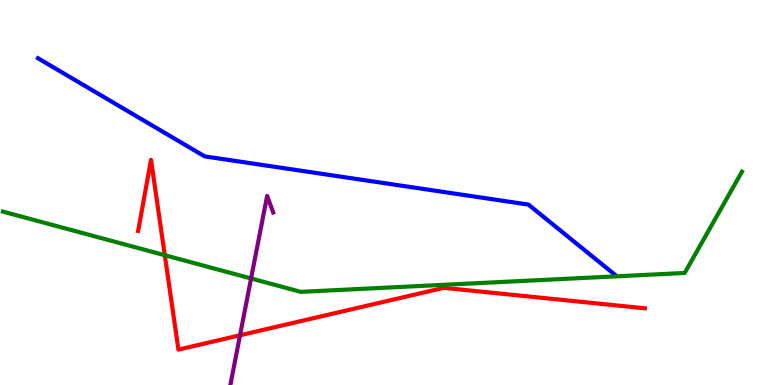[{'lines': ['blue', 'red'], 'intersections': []}, {'lines': ['green', 'red'], 'intersections': [{'x': 2.13, 'y': 3.37}]}, {'lines': ['purple', 'red'], 'intersections': [{'x': 3.1, 'y': 1.29}]}, {'lines': ['blue', 'green'], 'intersections': []}, {'lines': ['blue', 'purple'], 'intersections': []}, {'lines': ['green', 'purple'], 'intersections': [{'x': 3.24, 'y': 2.77}]}]